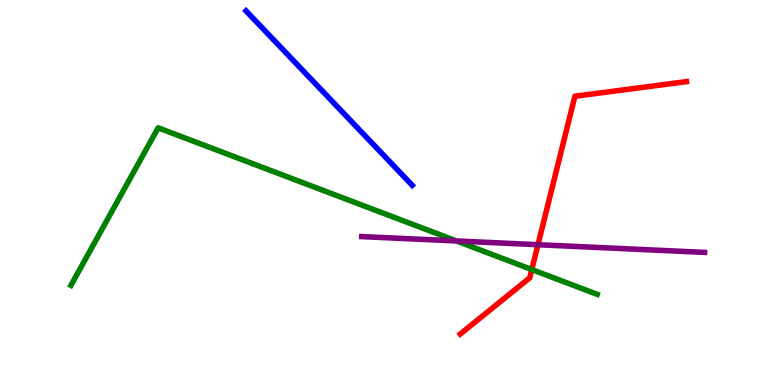[{'lines': ['blue', 'red'], 'intersections': []}, {'lines': ['green', 'red'], 'intersections': [{'x': 6.86, 'y': 3.0}]}, {'lines': ['purple', 'red'], 'intersections': [{'x': 6.94, 'y': 3.64}]}, {'lines': ['blue', 'green'], 'intersections': []}, {'lines': ['blue', 'purple'], 'intersections': []}, {'lines': ['green', 'purple'], 'intersections': [{'x': 5.89, 'y': 3.74}]}]